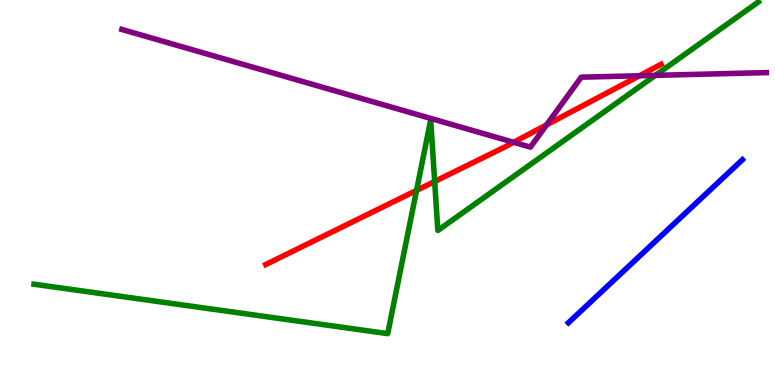[{'lines': ['blue', 'red'], 'intersections': []}, {'lines': ['green', 'red'], 'intersections': [{'x': 5.37, 'y': 5.05}, {'x': 5.61, 'y': 5.29}]}, {'lines': ['purple', 'red'], 'intersections': [{'x': 6.63, 'y': 6.3}, {'x': 7.05, 'y': 6.76}, {'x': 8.25, 'y': 8.03}]}, {'lines': ['blue', 'green'], 'intersections': []}, {'lines': ['blue', 'purple'], 'intersections': []}, {'lines': ['green', 'purple'], 'intersections': [{'x': 8.46, 'y': 8.04}]}]